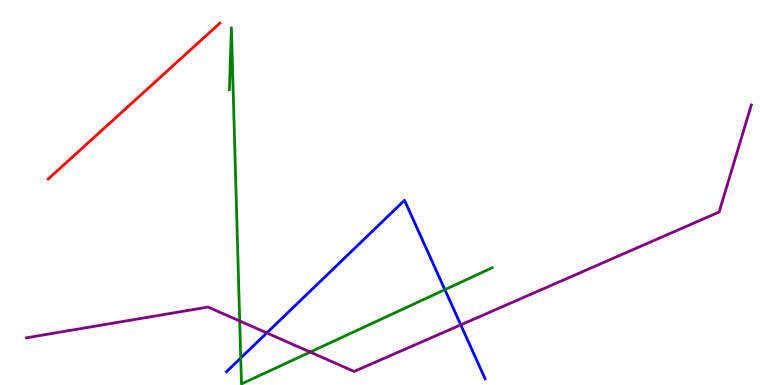[{'lines': ['blue', 'red'], 'intersections': []}, {'lines': ['green', 'red'], 'intersections': []}, {'lines': ['purple', 'red'], 'intersections': []}, {'lines': ['blue', 'green'], 'intersections': [{'x': 3.11, 'y': 0.701}, {'x': 5.74, 'y': 2.48}]}, {'lines': ['blue', 'purple'], 'intersections': [{'x': 3.44, 'y': 1.35}, {'x': 5.95, 'y': 1.56}]}, {'lines': ['green', 'purple'], 'intersections': [{'x': 3.09, 'y': 1.66}, {'x': 4.0, 'y': 0.855}]}]